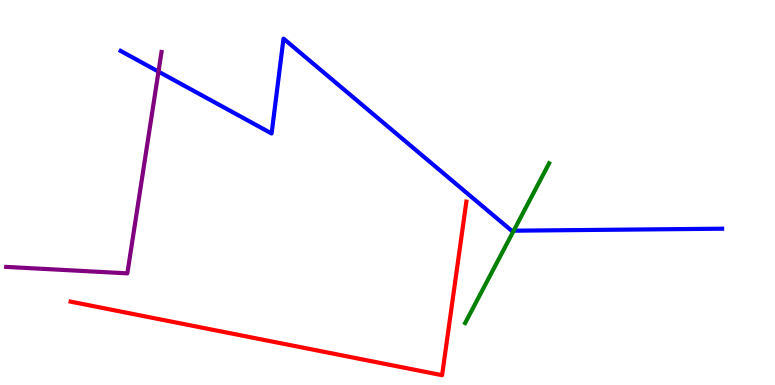[{'lines': ['blue', 'red'], 'intersections': []}, {'lines': ['green', 'red'], 'intersections': []}, {'lines': ['purple', 'red'], 'intersections': []}, {'lines': ['blue', 'green'], 'intersections': [{'x': 6.63, 'y': 4.01}]}, {'lines': ['blue', 'purple'], 'intersections': [{'x': 2.05, 'y': 8.14}]}, {'lines': ['green', 'purple'], 'intersections': []}]